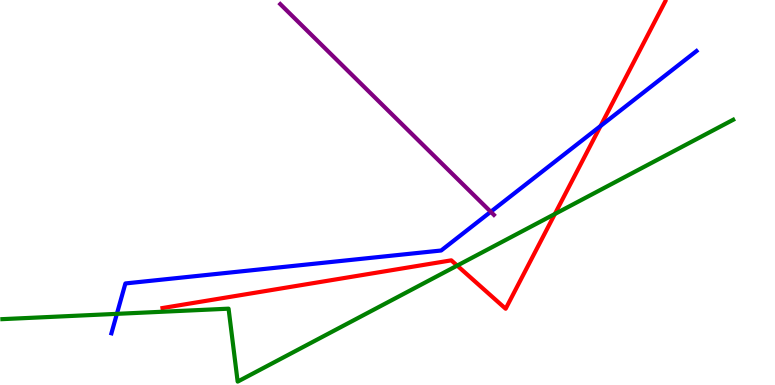[{'lines': ['blue', 'red'], 'intersections': [{'x': 7.75, 'y': 6.73}]}, {'lines': ['green', 'red'], 'intersections': [{'x': 5.9, 'y': 3.1}, {'x': 7.16, 'y': 4.44}]}, {'lines': ['purple', 'red'], 'intersections': []}, {'lines': ['blue', 'green'], 'intersections': [{'x': 1.51, 'y': 1.85}]}, {'lines': ['blue', 'purple'], 'intersections': [{'x': 6.33, 'y': 4.5}]}, {'lines': ['green', 'purple'], 'intersections': []}]